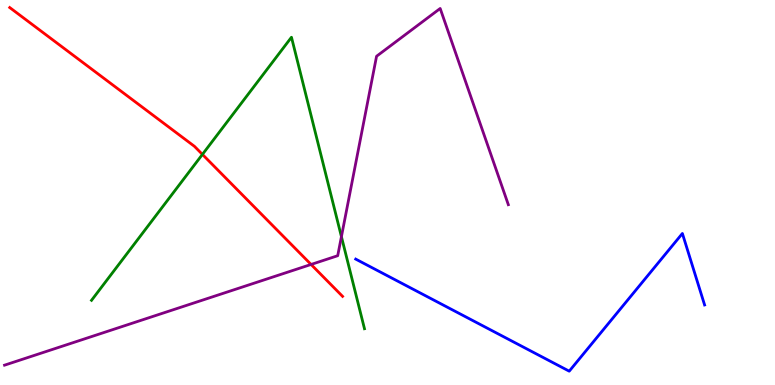[{'lines': ['blue', 'red'], 'intersections': []}, {'lines': ['green', 'red'], 'intersections': [{'x': 2.61, 'y': 5.99}]}, {'lines': ['purple', 'red'], 'intersections': [{'x': 4.01, 'y': 3.13}]}, {'lines': ['blue', 'green'], 'intersections': []}, {'lines': ['blue', 'purple'], 'intersections': []}, {'lines': ['green', 'purple'], 'intersections': [{'x': 4.41, 'y': 3.85}]}]